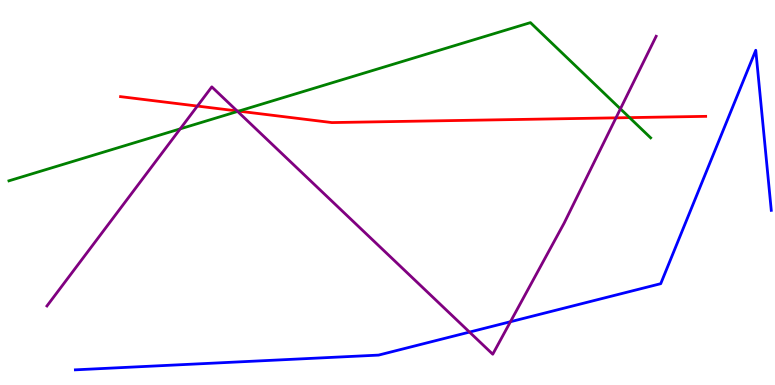[{'lines': ['blue', 'red'], 'intersections': []}, {'lines': ['green', 'red'], 'intersections': [{'x': 3.08, 'y': 7.11}, {'x': 8.12, 'y': 6.94}]}, {'lines': ['purple', 'red'], 'intersections': [{'x': 2.55, 'y': 7.25}, {'x': 3.06, 'y': 7.12}, {'x': 7.95, 'y': 6.94}]}, {'lines': ['blue', 'green'], 'intersections': []}, {'lines': ['blue', 'purple'], 'intersections': [{'x': 6.06, 'y': 1.37}, {'x': 6.59, 'y': 1.64}]}, {'lines': ['green', 'purple'], 'intersections': [{'x': 2.33, 'y': 6.65}, {'x': 3.07, 'y': 7.11}, {'x': 8.01, 'y': 7.17}]}]